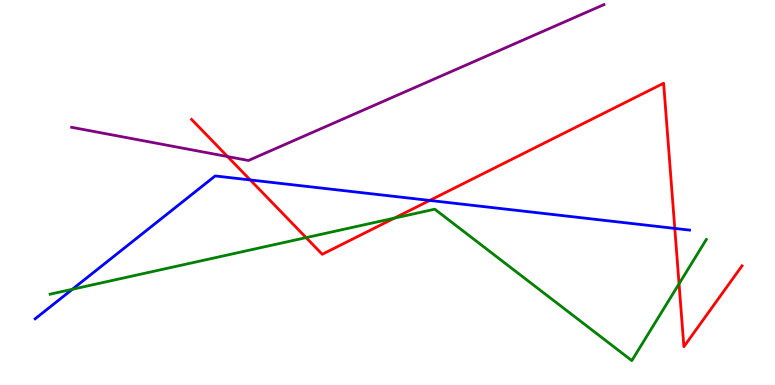[{'lines': ['blue', 'red'], 'intersections': [{'x': 3.23, 'y': 5.33}, {'x': 5.54, 'y': 4.79}, {'x': 8.71, 'y': 4.07}]}, {'lines': ['green', 'red'], 'intersections': [{'x': 3.95, 'y': 3.83}, {'x': 5.09, 'y': 4.34}, {'x': 8.76, 'y': 2.63}]}, {'lines': ['purple', 'red'], 'intersections': [{'x': 2.94, 'y': 5.93}]}, {'lines': ['blue', 'green'], 'intersections': [{'x': 0.934, 'y': 2.49}]}, {'lines': ['blue', 'purple'], 'intersections': []}, {'lines': ['green', 'purple'], 'intersections': []}]